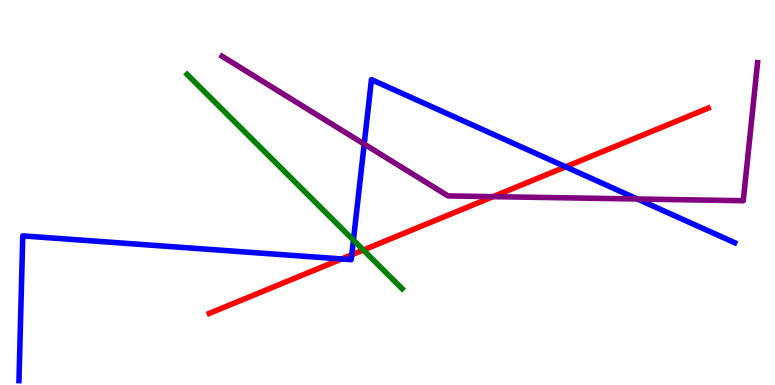[{'lines': ['blue', 'red'], 'intersections': [{'x': 4.41, 'y': 3.27}, {'x': 4.54, 'y': 3.38}, {'x': 7.3, 'y': 5.67}]}, {'lines': ['green', 'red'], 'intersections': [{'x': 4.69, 'y': 3.51}]}, {'lines': ['purple', 'red'], 'intersections': [{'x': 6.36, 'y': 4.89}]}, {'lines': ['blue', 'green'], 'intersections': [{'x': 4.56, 'y': 3.76}]}, {'lines': ['blue', 'purple'], 'intersections': [{'x': 4.7, 'y': 6.26}, {'x': 8.22, 'y': 4.83}]}, {'lines': ['green', 'purple'], 'intersections': []}]